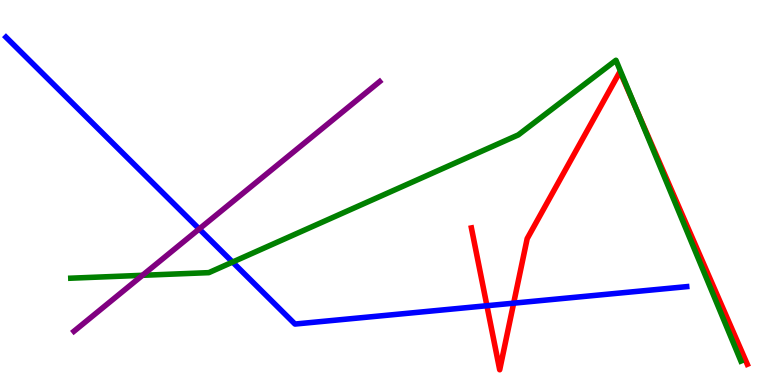[{'lines': ['blue', 'red'], 'intersections': [{'x': 6.28, 'y': 2.06}, {'x': 6.63, 'y': 2.13}]}, {'lines': ['green', 'red'], 'intersections': [{'x': 8.2, 'y': 7.21}]}, {'lines': ['purple', 'red'], 'intersections': []}, {'lines': ['blue', 'green'], 'intersections': [{'x': 3.0, 'y': 3.19}]}, {'lines': ['blue', 'purple'], 'intersections': [{'x': 2.57, 'y': 4.05}]}, {'lines': ['green', 'purple'], 'intersections': [{'x': 1.84, 'y': 2.85}]}]